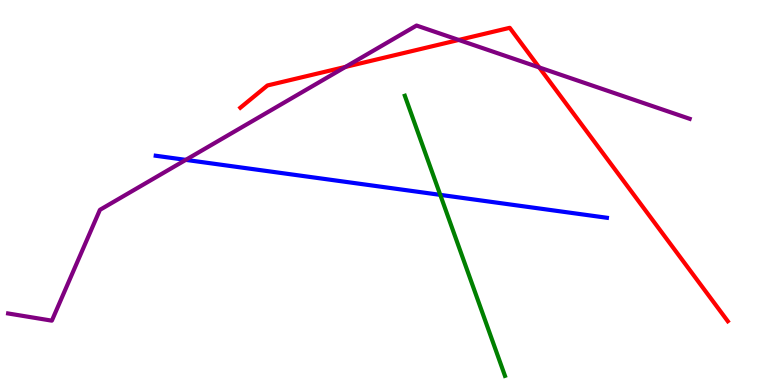[{'lines': ['blue', 'red'], 'intersections': []}, {'lines': ['green', 'red'], 'intersections': []}, {'lines': ['purple', 'red'], 'intersections': [{'x': 4.46, 'y': 8.26}, {'x': 5.92, 'y': 8.96}, {'x': 6.96, 'y': 8.25}]}, {'lines': ['blue', 'green'], 'intersections': [{'x': 5.68, 'y': 4.94}]}, {'lines': ['blue', 'purple'], 'intersections': [{'x': 2.4, 'y': 5.85}]}, {'lines': ['green', 'purple'], 'intersections': []}]